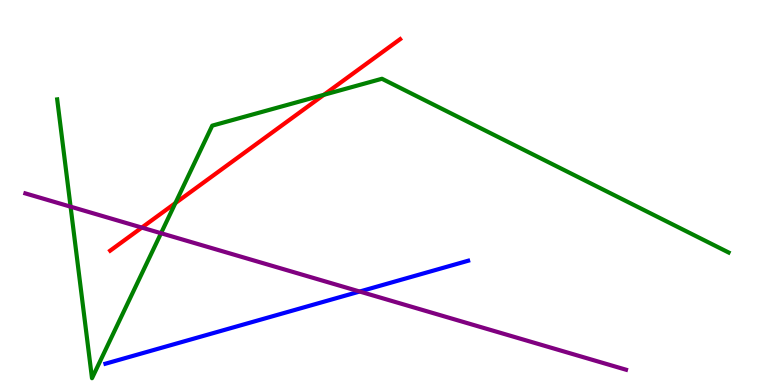[{'lines': ['blue', 'red'], 'intersections': []}, {'lines': ['green', 'red'], 'intersections': [{'x': 2.26, 'y': 4.72}, {'x': 4.18, 'y': 7.54}]}, {'lines': ['purple', 'red'], 'intersections': [{'x': 1.83, 'y': 4.09}]}, {'lines': ['blue', 'green'], 'intersections': []}, {'lines': ['blue', 'purple'], 'intersections': [{'x': 4.64, 'y': 2.43}]}, {'lines': ['green', 'purple'], 'intersections': [{'x': 0.911, 'y': 4.63}, {'x': 2.08, 'y': 3.94}]}]